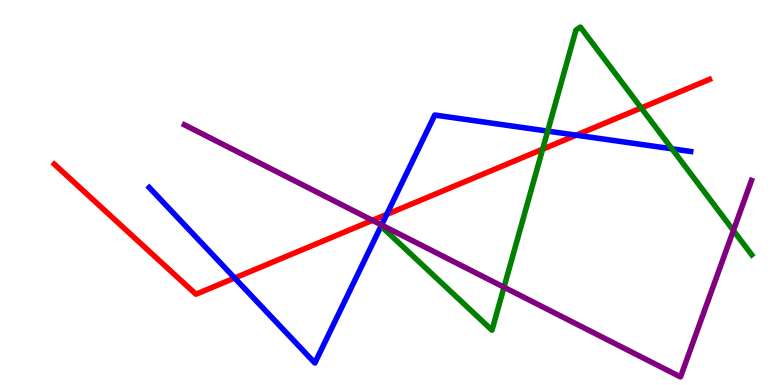[{'lines': ['blue', 'red'], 'intersections': [{'x': 3.03, 'y': 2.78}, {'x': 4.99, 'y': 4.43}, {'x': 7.43, 'y': 6.49}]}, {'lines': ['green', 'red'], 'intersections': [{'x': 7.0, 'y': 6.12}, {'x': 8.27, 'y': 7.2}]}, {'lines': ['purple', 'red'], 'intersections': [{'x': 4.81, 'y': 4.28}]}, {'lines': ['blue', 'green'], 'intersections': [{'x': 7.07, 'y': 6.59}, {'x': 8.67, 'y': 6.14}]}, {'lines': ['blue', 'purple'], 'intersections': [{'x': 4.92, 'y': 4.16}]}, {'lines': ['green', 'purple'], 'intersections': [{'x': 6.5, 'y': 2.54}, {'x': 9.46, 'y': 4.01}]}]